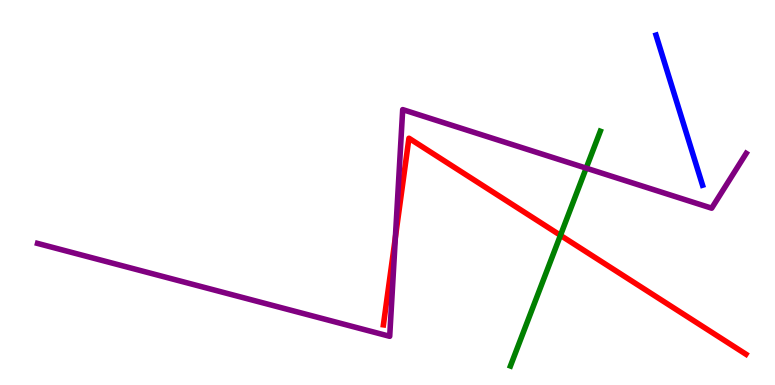[{'lines': ['blue', 'red'], 'intersections': []}, {'lines': ['green', 'red'], 'intersections': [{'x': 7.23, 'y': 3.89}]}, {'lines': ['purple', 'red'], 'intersections': [{'x': 5.1, 'y': 3.83}]}, {'lines': ['blue', 'green'], 'intersections': []}, {'lines': ['blue', 'purple'], 'intersections': []}, {'lines': ['green', 'purple'], 'intersections': [{'x': 7.56, 'y': 5.63}]}]